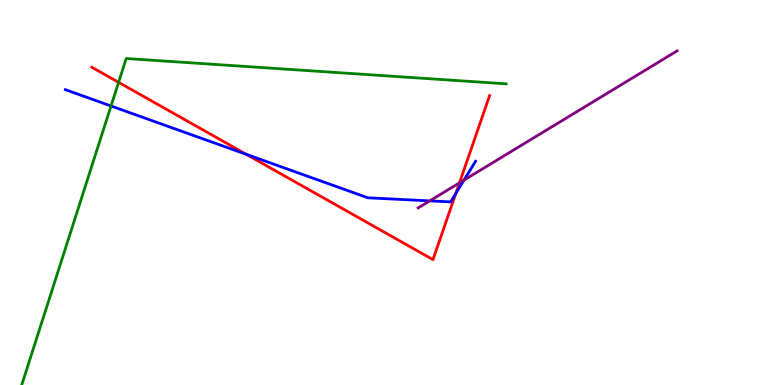[{'lines': ['blue', 'red'], 'intersections': [{'x': 3.18, 'y': 5.99}, {'x': 5.88, 'y': 4.98}]}, {'lines': ['green', 'red'], 'intersections': [{'x': 1.53, 'y': 7.86}]}, {'lines': ['purple', 'red'], 'intersections': [{'x': 5.93, 'y': 5.25}]}, {'lines': ['blue', 'green'], 'intersections': [{'x': 1.43, 'y': 7.25}]}, {'lines': ['blue', 'purple'], 'intersections': [{'x': 5.55, 'y': 4.78}, {'x': 5.99, 'y': 5.32}]}, {'lines': ['green', 'purple'], 'intersections': []}]